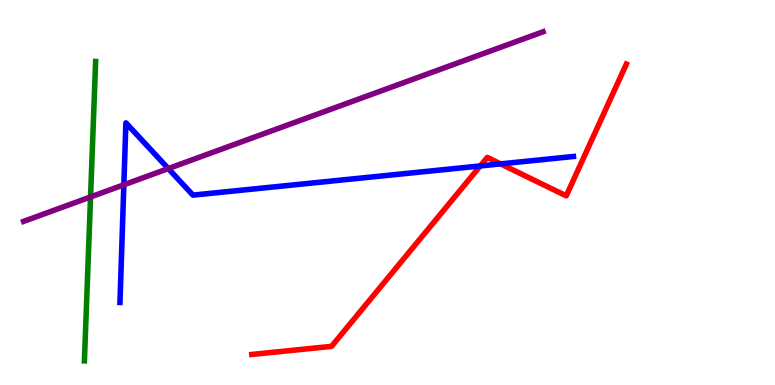[{'lines': ['blue', 'red'], 'intersections': [{'x': 6.2, 'y': 5.69}, {'x': 6.46, 'y': 5.74}]}, {'lines': ['green', 'red'], 'intersections': []}, {'lines': ['purple', 'red'], 'intersections': []}, {'lines': ['blue', 'green'], 'intersections': []}, {'lines': ['blue', 'purple'], 'intersections': [{'x': 1.6, 'y': 5.2}, {'x': 2.17, 'y': 5.62}]}, {'lines': ['green', 'purple'], 'intersections': [{'x': 1.17, 'y': 4.88}]}]